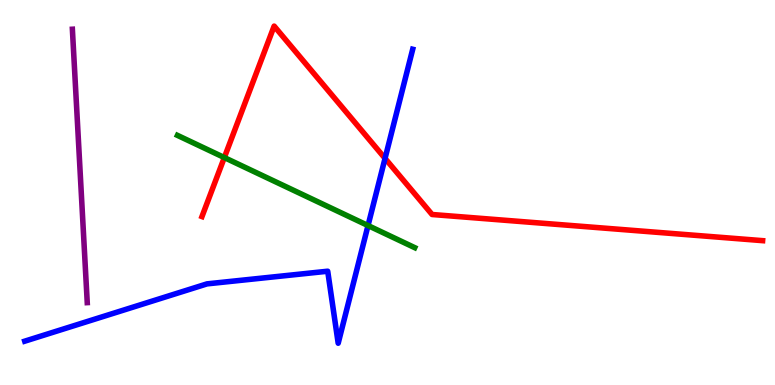[{'lines': ['blue', 'red'], 'intersections': [{'x': 4.97, 'y': 5.89}]}, {'lines': ['green', 'red'], 'intersections': [{'x': 2.89, 'y': 5.91}]}, {'lines': ['purple', 'red'], 'intersections': []}, {'lines': ['blue', 'green'], 'intersections': [{'x': 4.75, 'y': 4.14}]}, {'lines': ['blue', 'purple'], 'intersections': []}, {'lines': ['green', 'purple'], 'intersections': []}]